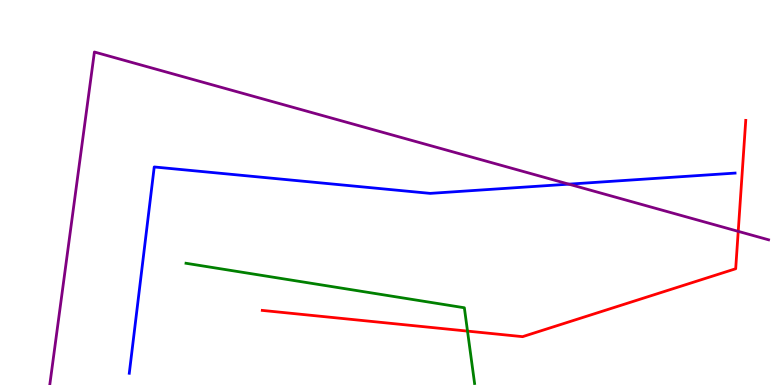[{'lines': ['blue', 'red'], 'intersections': []}, {'lines': ['green', 'red'], 'intersections': [{'x': 6.03, 'y': 1.4}]}, {'lines': ['purple', 'red'], 'intersections': [{'x': 9.53, 'y': 3.99}]}, {'lines': ['blue', 'green'], 'intersections': []}, {'lines': ['blue', 'purple'], 'intersections': [{'x': 7.34, 'y': 5.22}]}, {'lines': ['green', 'purple'], 'intersections': []}]